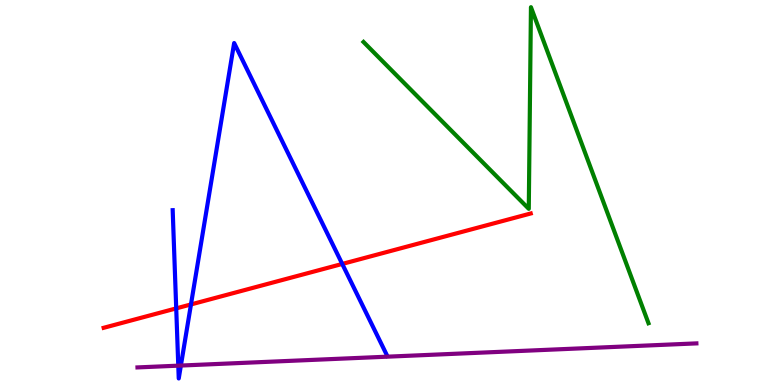[{'lines': ['blue', 'red'], 'intersections': [{'x': 2.27, 'y': 1.99}, {'x': 2.46, 'y': 2.09}, {'x': 4.42, 'y': 3.14}]}, {'lines': ['green', 'red'], 'intersections': []}, {'lines': ['purple', 'red'], 'intersections': []}, {'lines': ['blue', 'green'], 'intersections': []}, {'lines': ['blue', 'purple'], 'intersections': [{'x': 2.3, 'y': 0.502}, {'x': 2.33, 'y': 0.505}]}, {'lines': ['green', 'purple'], 'intersections': []}]